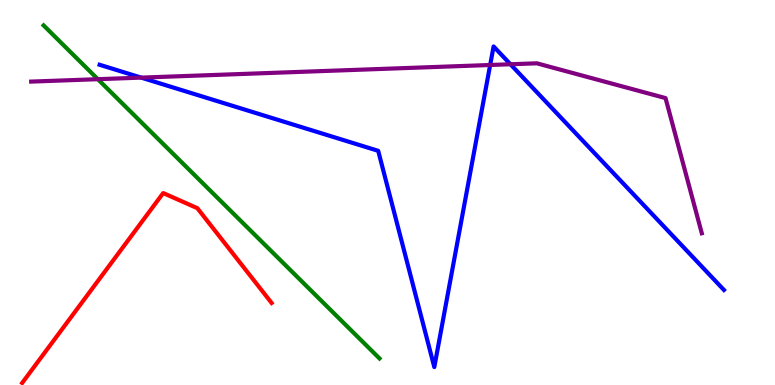[{'lines': ['blue', 'red'], 'intersections': []}, {'lines': ['green', 'red'], 'intersections': []}, {'lines': ['purple', 'red'], 'intersections': []}, {'lines': ['blue', 'green'], 'intersections': []}, {'lines': ['blue', 'purple'], 'intersections': [{'x': 1.82, 'y': 7.98}, {'x': 6.32, 'y': 8.31}, {'x': 6.59, 'y': 8.33}]}, {'lines': ['green', 'purple'], 'intersections': [{'x': 1.26, 'y': 7.94}]}]